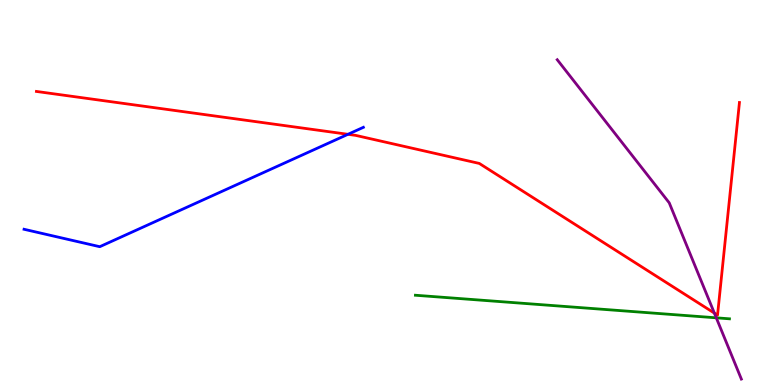[{'lines': ['blue', 'red'], 'intersections': [{'x': 4.49, 'y': 6.51}]}, {'lines': ['green', 'red'], 'intersections': []}, {'lines': ['purple', 'red'], 'intersections': [{'x': 9.22, 'y': 1.87}]}, {'lines': ['blue', 'green'], 'intersections': []}, {'lines': ['blue', 'purple'], 'intersections': []}, {'lines': ['green', 'purple'], 'intersections': [{'x': 9.24, 'y': 1.74}]}]